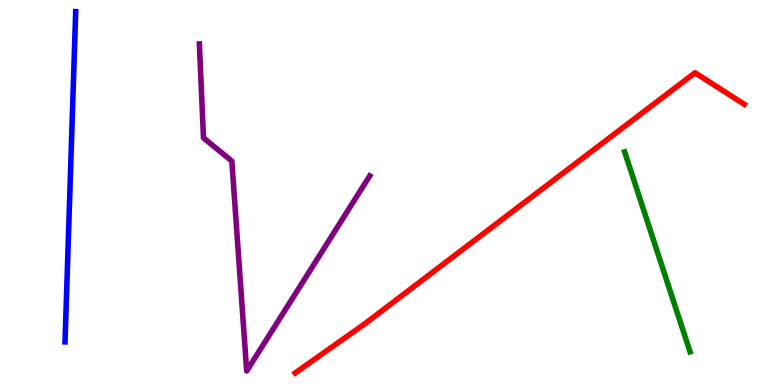[{'lines': ['blue', 'red'], 'intersections': []}, {'lines': ['green', 'red'], 'intersections': []}, {'lines': ['purple', 'red'], 'intersections': []}, {'lines': ['blue', 'green'], 'intersections': []}, {'lines': ['blue', 'purple'], 'intersections': []}, {'lines': ['green', 'purple'], 'intersections': []}]